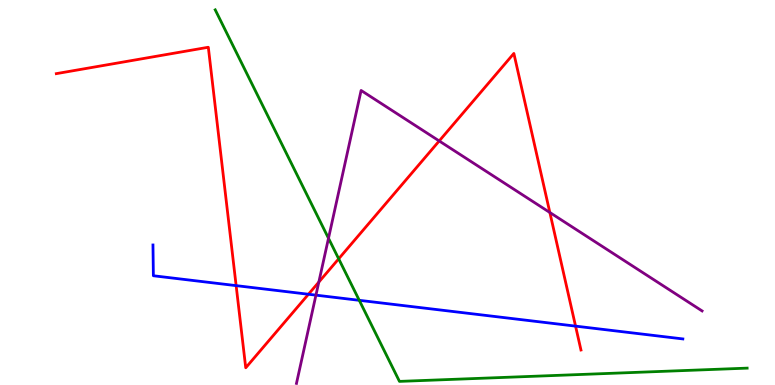[{'lines': ['blue', 'red'], 'intersections': [{'x': 3.05, 'y': 2.58}, {'x': 3.98, 'y': 2.36}, {'x': 7.43, 'y': 1.53}]}, {'lines': ['green', 'red'], 'intersections': [{'x': 4.37, 'y': 3.28}]}, {'lines': ['purple', 'red'], 'intersections': [{'x': 4.11, 'y': 2.67}, {'x': 5.67, 'y': 6.34}, {'x': 7.09, 'y': 4.48}]}, {'lines': ['blue', 'green'], 'intersections': [{'x': 4.64, 'y': 2.2}]}, {'lines': ['blue', 'purple'], 'intersections': [{'x': 4.08, 'y': 2.33}]}, {'lines': ['green', 'purple'], 'intersections': [{'x': 4.24, 'y': 3.81}]}]